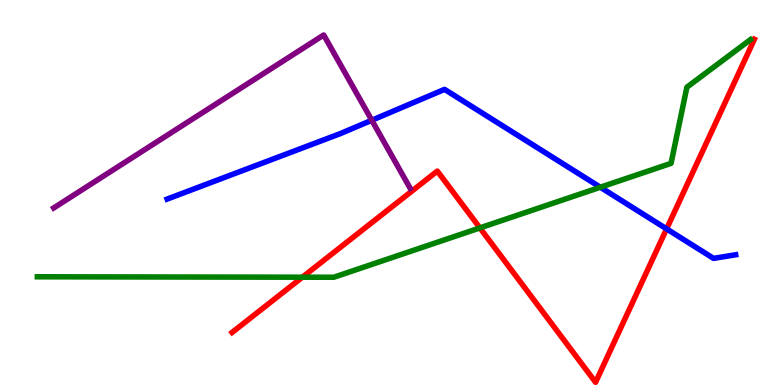[{'lines': ['blue', 'red'], 'intersections': [{'x': 8.6, 'y': 4.05}]}, {'lines': ['green', 'red'], 'intersections': [{'x': 3.9, 'y': 2.8}, {'x': 6.19, 'y': 4.08}]}, {'lines': ['purple', 'red'], 'intersections': []}, {'lines': ['blue', 'green'], 'intersections': [{'x': 7.75, 'y': 5.14}]}, {'lines': ['blue', 'purple'], 'intersections': [{'x': 4.8, 'y': 6.88}]}, {'lines': ['green', 'purple'], 'intersections': []}]